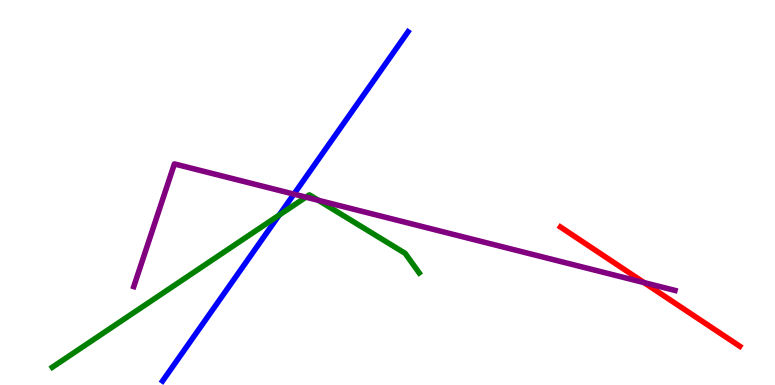[{'lines': ['blue', 'red'], 'intersections': []}, {'lines': ['green', 'red'], 'intersections': []}, {'lines': ['purple', 'red'], 'intersections': [{'x': 8.31, 'y': 2.66}]}, {'lines': ['blue', 'green'], 'intersections': [{'x': 3.6, 'y': 4.41}]}, {'lines': ['blue', 'purple'], 'intersections': [{'x': 3.79, 'y': 4.96}]}, {'lines': ['green', 'purple'], 'intersections': [{'x': 3.95, 'y': 4.88}, {'x': 4.11, 'y': 4.8}]}]